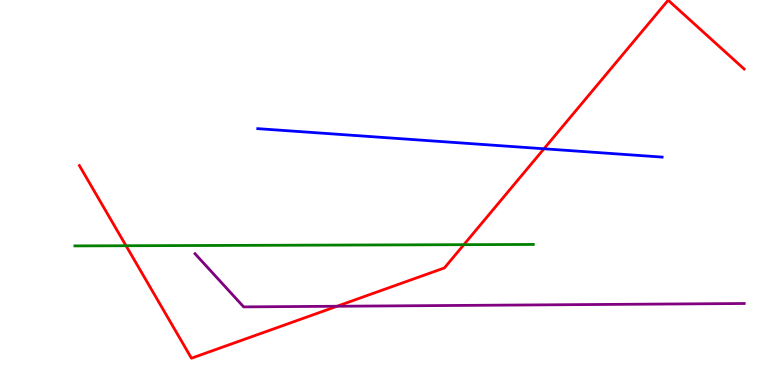[{'lines': ['blue', 'red'], 'intersections': [{'x': 7.02, 'y': 6.14}]}, {'lines': ['green', 'red'], 'intersections': [{'x': 1.63, 'y': 3.62}, {'x': 5.99, 'y': 3.64}]}, {'lines': ['purple', 'red'], 'intersections': [{'x': 4.35, 'y': 2.05}]}, {'lines': ['blue', 'green'], 'intersections': []}, {'lines': ['blue', 'purple'], 'intersections': []}, {'lines': ['green', 'purple'], 'intersections': []}]